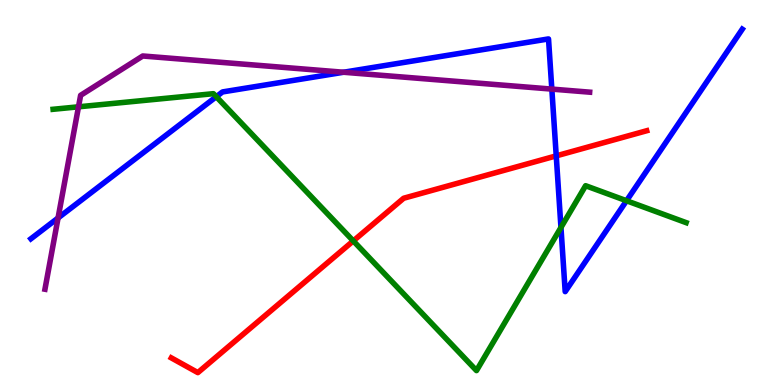[{'lines': ['blue', 'red'], 'intersections': [{'x': 7.18, 'y': 5.95}]}, {'lines': ['green', 'red'], 'intersections': [{'x': 4.56, 'y': 3.74}]}, {'lines': ['purple', 'red'], 'intersections': []}, {'lines': ['blue', 'green'], 'intersections': [{'x': 2.79, 'y': 7.49}, {'x': 7.24, 'y': 4.09}, {'x': 8.08, 'y': 4.79}]}, {'lines': ['blue', 'purple'], 'intersections': [{'x': 0.749, 'y': 4.34}, {'x': 4.43, 'y': 8.12}, {'x': 7.12, 'y': 7.69}]}, {'lines': ['green', 'purple'], 'intersections': [{'x': 1.01, 'y': 7.23}]}]